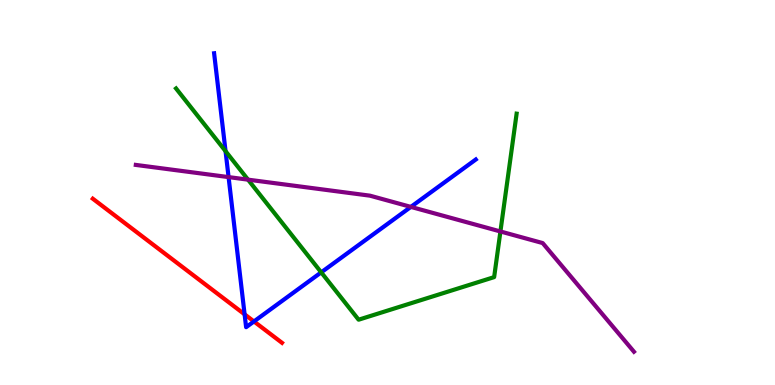[{'lines': ['blue', 'red'], 'intersections': [{'x': 3.16, 'y': 1.84}, {'x': 3.28, 'y': 1.65}]}, {'lines': ['green', 'red'], 'intersections': []}, {'lines': ['purple', 'red'], 'intersections': []}, {'lines': ['blue', 'green'], 'intersections': [{'x': 2.91, 'y': 6.07}, {'x': 4.14, 'y': 2.93}]}, {'lines': ['blue', 'purple'], 'intersections': [{'x': 2.95, 'y': 5.4}, {'x': 5.3, 'y': 4.63}]}, {'lines': ['green', 'purple'], 'intersections': [{'x': 3.2, 'y': 5.33}, {'x': 6.46, 'y': 3.99}]}]